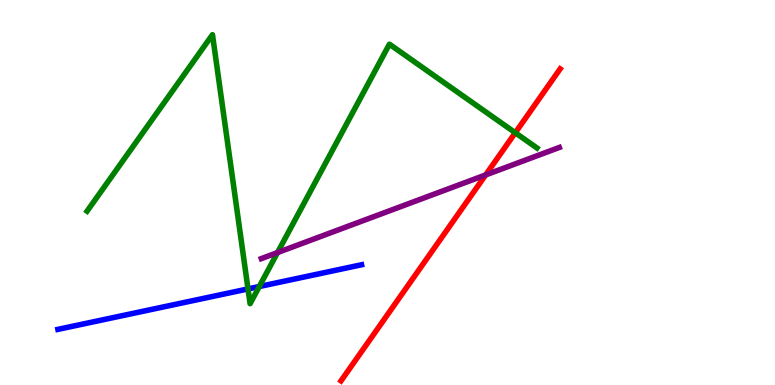[{'lines': ['blue', 'red'], 'intersections': []}, {'lines': ['green', 'red'], 'intersections': [{'x': 6.65, 'y': 6.55}]}, {'lines': ['purple', 'red'], 'intersections': [{'x': 6.27, 'y': 5.46}]}, {'lines': ['blue', 'green'], 'intersections': [{'x': 3.2, 'y': 2.5}, {'x': 3.35, 'y': 2.56}]}, {'lines': ['blue', 'purple'], 'intersections': []}, {'lines': ['green', 'purple'], 'intersections': [{'x': 3.58, 'y': 3.44}]}]